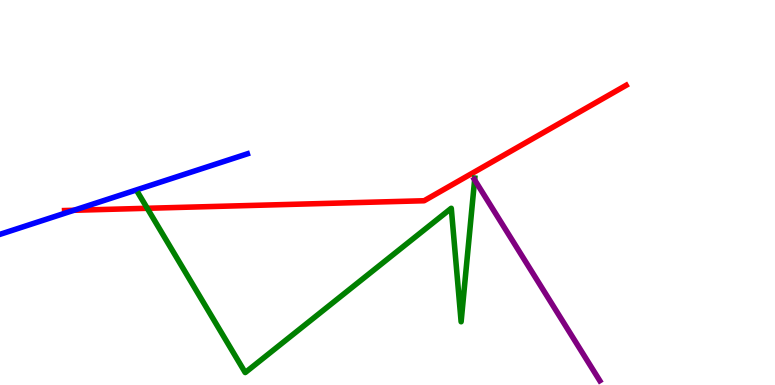[{'lines': ['blue', 'red'], 'intersections': [{'x': 0.954, 'y': 4.54}]}, {'lines': ['green', 'red'], 'intersections': [{'x': 1.9, 'y': 4.59}]}, {'lines': ['purple', 'red'], 'intersections': []}, {'lines': ['blue', 'green'], 'intersections': []}, {'lines': ['blue', 'purple'], 'intersections': []}, {'lines': ['green', 'purple'], 'intersections': [{'x': 6.12, 'y': 5.33}]}]